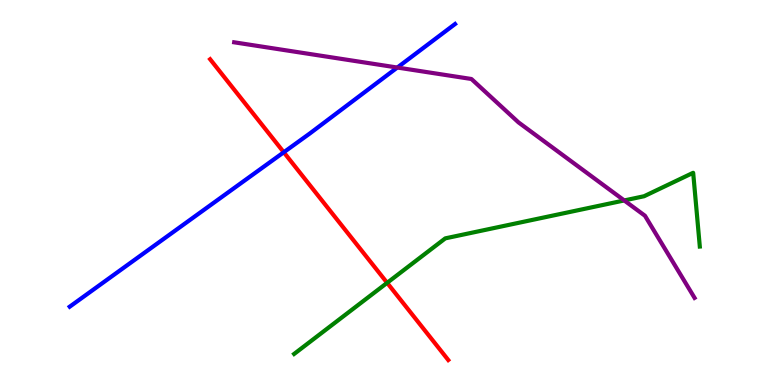[{'lines': ['blue', 'red'], 'intersections': [{'x': 3.66, 'y': 6.05}]}, {'lines': ['green', 'red'], 'intersections': [{'x': 5.0, 'y': 2.65}]}, {'lines': ['purple', 'red'], 'intersections': []}, {'lines': ['blue', 'green'], 'intersections': []}, {'lines': ['blue', 'purple'], 'intersections': [{'x': 5.13, 'y': 8.25}]}, {'lines': ['green', 'purple'], 'intersections': [{'x': 8.05, 'y': 4.79}]}]